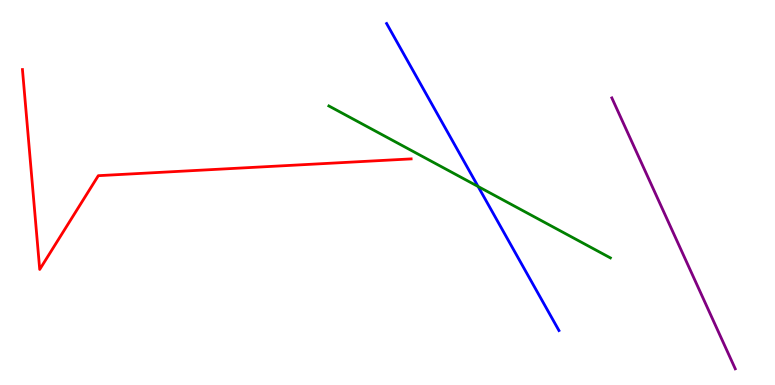[{'lines': ['blue', 'red'], 'intersections': []}, {'lines': ['green', 'red'], 'intersections': []}, {'lines': ['purple', 'red'], 'intersections': []}, {'lines': ['blue', 'green'], 'intersections': [{'x': 6.17, 'y': 5.16}]}, {'lines': ['blue', 'purple'], 'intersections': []}, {'lines': ['green', 'purple'], 'intersections': []}]